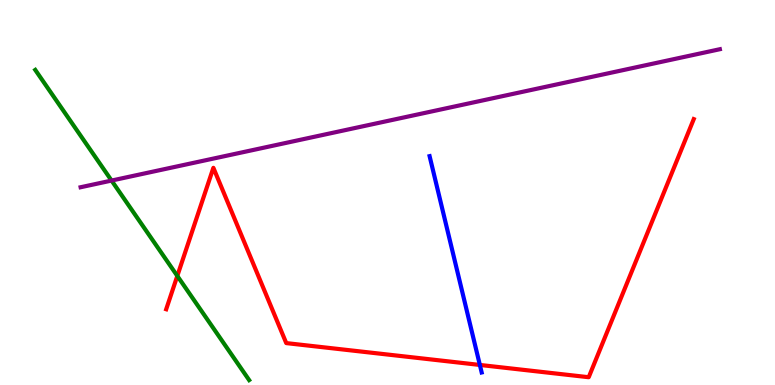[{'lines': ['blue', 'red'], 'intersections': [{'x': 6.19, 'y': 0.521}]}, {'lines': ['green', 'red'], 'intersections': [{'x': 2.29, 'y': 2.83}]}, {'lines': ['purple', 'red'], 'intersections': []}, {'lines': ['blue', 'green'], 'intersections': []}, {'lines': ['blue', 'purple'], 'intersections': []}, {'lines': ['green', 'purple'], 'intersections': [{'x': 1.44, 'y': 5.31}]}]